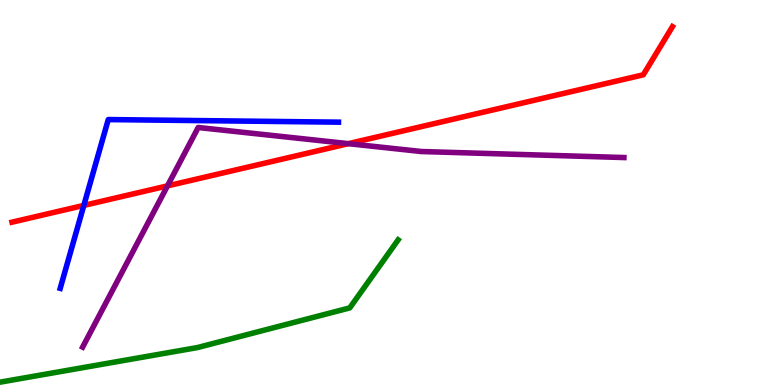[{'lines': ['blue', 'red'], 'intersections': [{'x': 1.08, 'y': 4.66}]}, {'lines': ['green', 'red'], 'intersections': []}, {'lines': ['purple', 'red'], 'intersections': [{'x': 2.16, 'y': 5.17}, {'x': 4.49, 'y': 6.27}]}, {'lines': ['blue', 'green'], 'intersections': []}, {'lines': ['blue', 'purple'], 'intersections': []}, {'lines': ['green', 'purple'], 'intersections': []}]